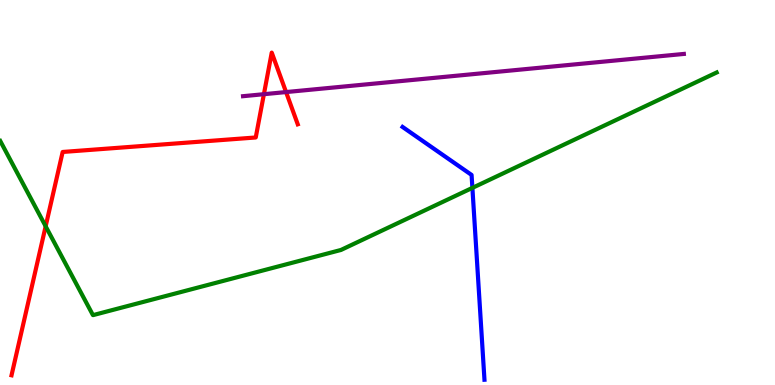[{'lines': ['blue', 'red'], 'intersections': []}, {'lines': ['green', 'red'], 'intersections': [{'x': 0.589, 'y': 4.12}]}, {'lines': ['purple', 'red'], 'intersections': [{'x': 3.41, 'y': 7.55}, {'x': 3.69, 'y': 7.61}]}, {'lines': ['blue', 'green'], 'intersections': [{'x': 6.1, 'y': 5.12}]}, {'lines': ['blue', 'purple'], 'intersections': []}, {'lines': ['green', 'purple'], 'intersections': []}]